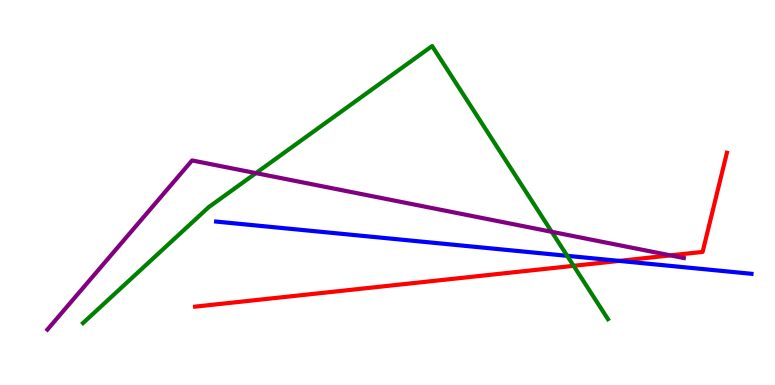[{'lines': ['blue', 'red'], 'intersections': [{'x': 7.99, 'y': 3.22}]}, {'lines': ['green', 'red'], 'intersections': [{'x': 7.4, 'y': 3.1}]}, {'lines': ['purple', 'red'], 'intersections': [{'x': 8.65, 'y': 3.37}]}, {'lines': ['blue', 'green'], 'intersections': [{'x': 7.32, 'y': 3.36}]}, {'lines': ['blue', 'purple'], 'intersections': []}, {'lines': ['green', 'purple'], 'intersections': [{'x': 3.3, 'y': 5.5}, {'x': 7.12, 'y': 3.98}]}]